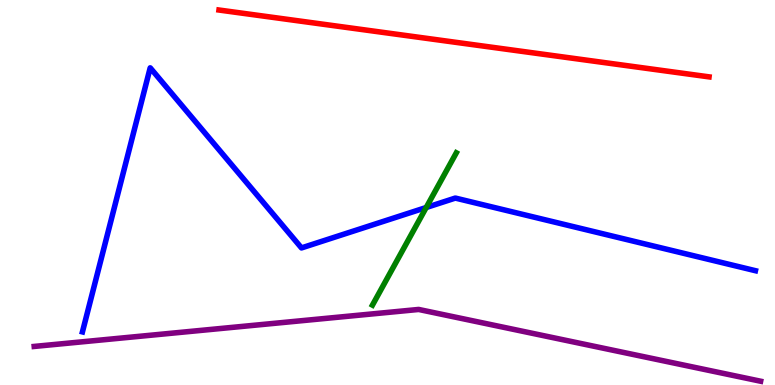[{'lines': ['blue', 'red'], 'intersections': []}, {'lines': ['green', 'red'], 'intersections': []}, {'lines': ['purple', 'red'], 'intersections': []}, {'lines': ['blue', 'green'], 'intersections': [{'x': 5.5, 'y': 4.61}]}, {'lines': ['blue', 'purple'], 'intersections': []}, {'lines': ['green', 'purple'], 'intersections': []}]